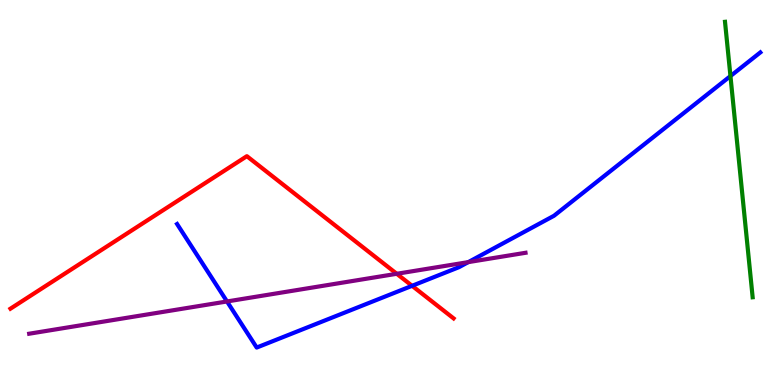[{'lines': ['blue', 'red'], 'intersections': [{'x': 5.32, 'y': 2.58}]}, {'lines': ['green', 'red'], 'intersections': []}, {'lines': ['purple', 'red'], 'intersections': [{'x': 5.12, 'y': 2.89}]}, {'lines': ['blue', 'green'], 'intersections': [{'x': 9.43, 'y': 8.02}]}, {'lines': ['blue', 'purple'], 'intersections': [{'x': 2.93, 'y': 2.17}, {'x': 6.04, 'y': 3.19}]}, {'lines': ['green', 'purple'], 'intersections': []}]